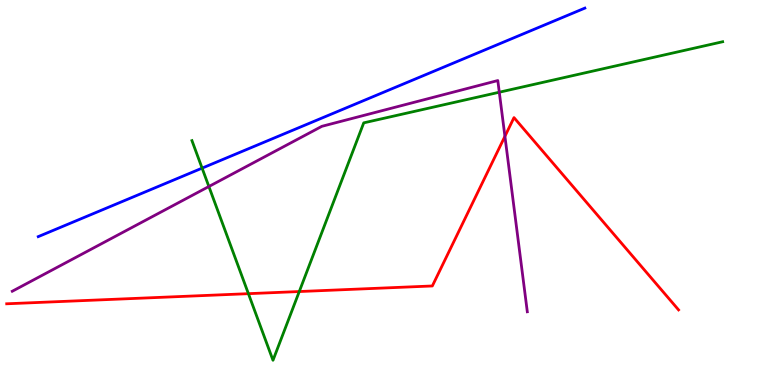[{'lines': ['blue', 'red'], 'intersections': []}, {'lines': ['green', 'red'], 'intersections': [{'x': 3.21, 'y': 2.37}, {'x': 3.86, 'y': 2.43}]}, {'lines': ['purple', 'red'], 'intersections': [{'x': 6.52, 'y': 6.46}]}, {'lines': ['blue', 'green'], 'intersections': [{'x': 2.61, 'y': 5.63}]}, {'lines': ['blue', 'purple'], 'intersections': []}, {'lines': ['green', 'purple'], 'intersections': [{'x': 2.7, 'y': 5.16}, {'x': 6.44, 'y': 7.6}]}]